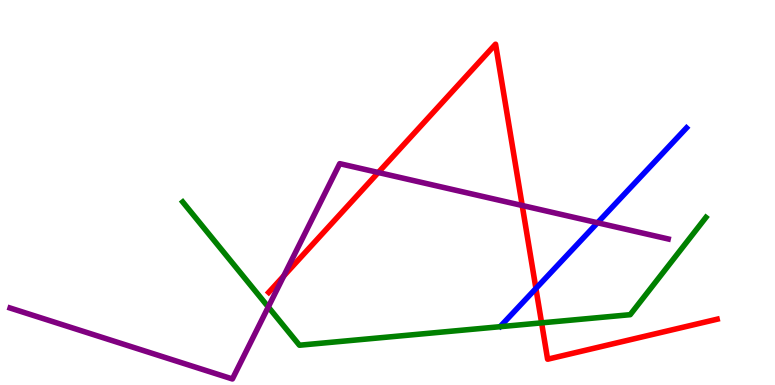[{'lines': ['blue', 'red'], 'intersections': [{'x': 6.92, 'y': 2.51}]}, {'lines': ['green', 'red'], 'intersections': [{'x': 6.99, 'y': 1.61}]}, {'lines': ['purple', 'red'], 'intersections': [{'x': 3.66, 'y': 2.83}, {'x': 4.88, 'y': 5.52}, {'x': 6.74, 'y': 4.66}]}, {'lines': ['blue', 'green'], 'intersections': []}, {'lines': ['blue', 'purple'], 'intersections': [{'x': 7.71, 'y': 4.21}]}, {'lines': ['green', 'purple'], 'intersections': [{'x': 3.46, 'y': 2.03}]}]